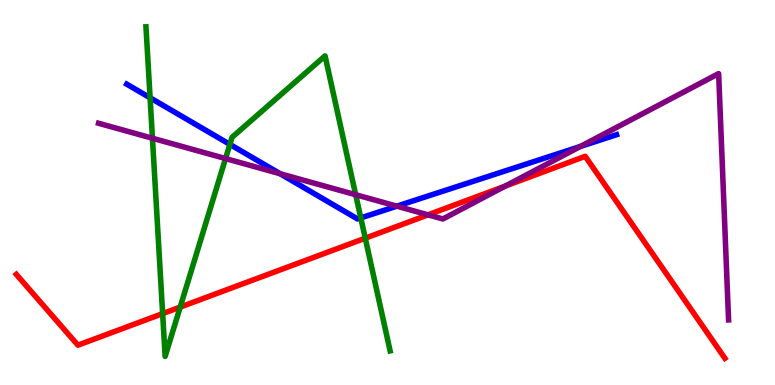[{'lines': ['blue', 'red'], 'intersections': []}, {'lines': ['green', 'red'], 'intersections': [{'x': 2.1, 'y': 1.85}, {'x': 2.32, 'y': 2.02}, {'x': 4.71, 'y': 3.81}]}, {'lines': ['purple', 'red'], 'intersections': [{'x': 5.52, 'y': 4.42}, {'x': 6.52, 'y': 5.17}]}, {'lines': ['blue', 'green'], 'intersections': [{'x': 1.94, 'y': 7.46}, {'x': 2.97, 'y': 6.25}, {'x': 4.66, 'y': 4.34}]}, {'lines': ['blue', 'purple'], 'intersections': [{'x': 3.61, 'y': 5.49}, {'x': 5.12, 'y': 4.65}, {'x': 7.49, 'y': 6.2}]}, {'lines': ['green', 'purple'], 'intersections': [{'x': 1.97, 'y': 6.41}, {'x': 2.91, 'y': 5.88}, {'x': 4.59, 'y': 4.94}]}]